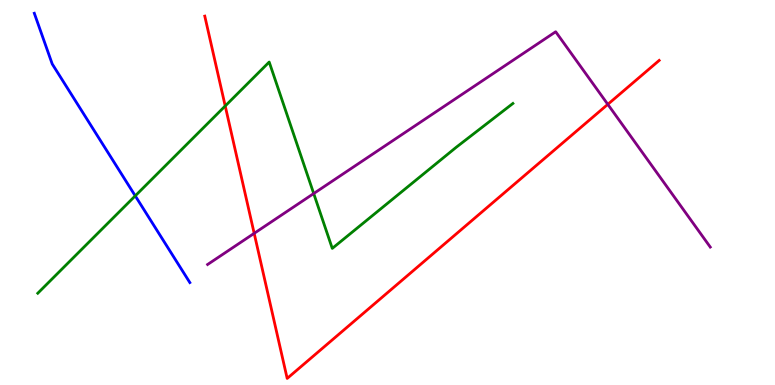[{'lines': ['blue', 'red'], 'intersections': []}, {'lines': ['green', 'red'], 'intersections': [{'x': 2.91, 'y': 7.25}]}, {'lines': ['purple', 'red'], 'intersections': [{'x': 3.28, 'y': 3.94}, {'x': 7.84, 'y': 7.29}]}, {'lines': ['blue', 'green'], 'intersections': [{'x': 1.75, 'y': 4.91}]}, {'lines': ['blue', 'purple'], 'intersections': []}, {'lines': ['green', 'purple'], 'intersections': [{'x': 4.05, 'y': 4.97}]}]